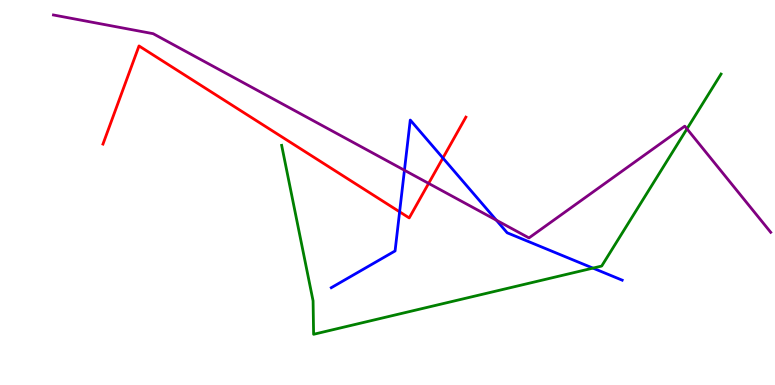[{'lines': ['blue', 'red'], 'intersections': [{'x': 5.16, 'y': 4.5}, {'x': 5.71, 'y': 5.9}]}, {'lines': ['green', 'red'], 'intersections': []}, {'lines': ['purple', 'red'], 'intersections': [{'x': 5.53, 'y': 5.24}]}, {'lines': ['blue', 'green'], 'intersections': [{'x': 7.65, 'y': 3.04}]}, {'lines': ['blue', 'purple'], 'intersections': [{'x': 5.22, 'y': 5.58}, {'x': 6.4, 'y': 4.28}]}, {'lines': ['green', 'purple'], 'intersections': [{'x': 8.86, 'y': 6.65}]}]